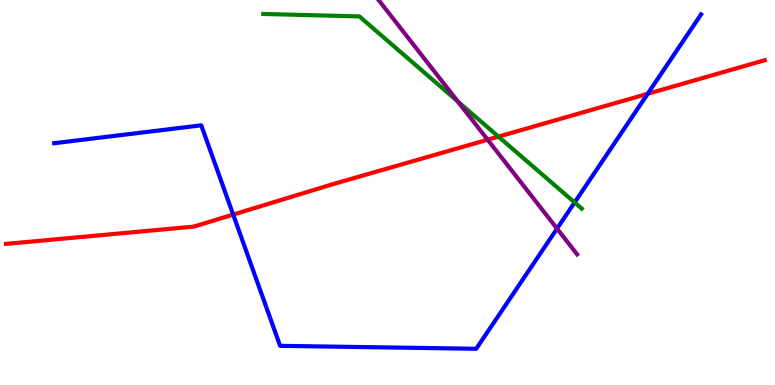[{'lines': ['blue', 'red'], 'intersections': [{'x': 3.01, 'y': 4.43}, {'x': 8.36, 'y': 7.56}]}, {'lines': ['green', 'red'], 'intersections': [{'x': 6.43, 'y': 6.45}]}, {'lines': ['purple', 'red'], 'intersections': [{'x': 6.29, 'y': 6.37}]}, {'lines': ['blue', 'green'], 'intersections': [{'x': 7.41, 'y': 4.74}]}, {'lines': ['blue', 'purple'], 'intersections': [{'x': 7.19, 'y': 4.06}]}, {'lines': ['green', 'purple'], 'intersections': [{'x': 5.91, 'y': 7.36}]}]